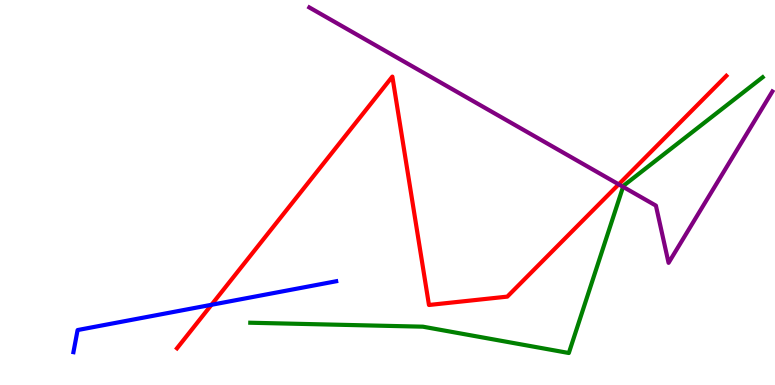[{'lines': ['blue', 'red'], 'intersections': [{'x': 2.73, 'y': 2.08}]}, {'lines': ['green', 'red'], 'intersections': []}, {'lines': ['purple', 'red'], 'intersections': [{'x': 7.98, 'y': 5.21}]}, {'lines': ['blue', 'green'], 'intersections': []}, {'lines': ['blue', 'purple'], 'intersections': []}, {'lines': ['green', 'purple'], 'intersections': [{'x': 8.04, 'y': 5.15}]}]